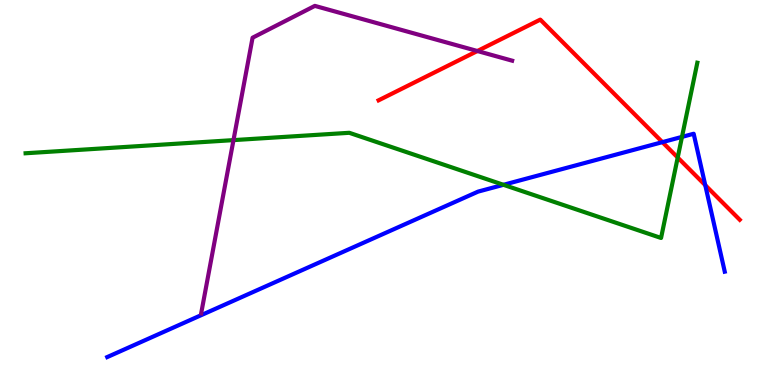[{'lines': ['blue', 'red'], 'intersections': [{'x': 8.55, 'y': 6.31}, {'x': 9.1, 'y': 5.19}]}, {'lines': ['green', 'red'], 'intersections': [{'x': 8.74, 'y': 5.91}]}, {'lines': ['purple', 'red'], 'intersections': [{'x': 6.16, 'y': 8.67}]}, {'lines': ['blue', 'green'], 'intersections': [{'x': 6.5, 'y': 5.2}, {'x': 8.8, 'y': 6.44}]}, {'lines': ['blue', 'purple'], 'intersections': []}, {'lines': ['green', 'purple'], 'intersections': [{'x': 3.01, 'y': 6.36}]}]